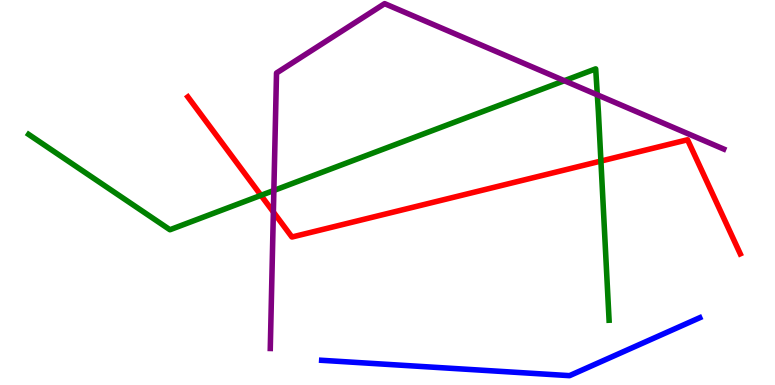[{'lines': ['blue', 'red'], 'intersections': []}, {'lines': ['green', 'red'], 'intersections': [{'x': 3.37, 'y': 4.93}, {'x': 7.75, 'y': 5.82}]}, {'lines': ['purple', 'red'], 'intersections': [{'x': 3.53, 'y': 4.49}]}, {'lines': ['blue', 'green'], 'intersections': []}, {'lines': ['blue', 'purple'], 'intersections': []}, {'lines': ['green', 'purple'], 'intersections': [{'x': 3.53, 'y': 5.05}, {'x': 7.28, 'y': 7.9}, {'x': 7.71, 'y': 7.54}]}]